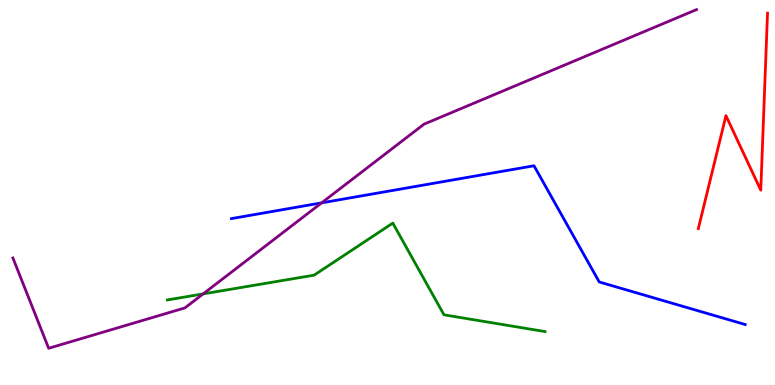[{'lines': ['blue', 'red'], 'intersections': []}, {'lines': ['green', 'red'], 'intersections': []}, {'lines': ['purple', 'red'], 'intersections': []}, {'lines': ['blue', 'green'], 'intersections': []}, {'lines': ['blue', 'purple'], 'intersections': [{'x': 4.15, 'y': 4.73}]}, {'lines': ['green', 'purple'], 'intersections': [{'x': 2.62, 'y': 2.37}]}]